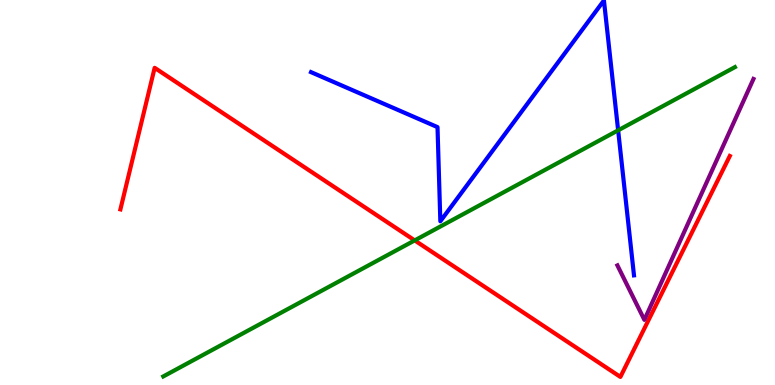[{'lines': ['blue', 'red'], 'intersections': []}, {'lines': ['green', 'red'], 'intersections': [{'x': 5.35, 'y': 3.76}]}, {'lines': ['purple', 'red'], 'intersections': []}, {'lines': ['blue', 'green'], 'intersections': [{'x': 7.98, 'y': 6.61}]}, {'lines': ['blue', 'purple'], 'intersections': []}, {'lines': ['green', 'purple'], 'intersections': []}]